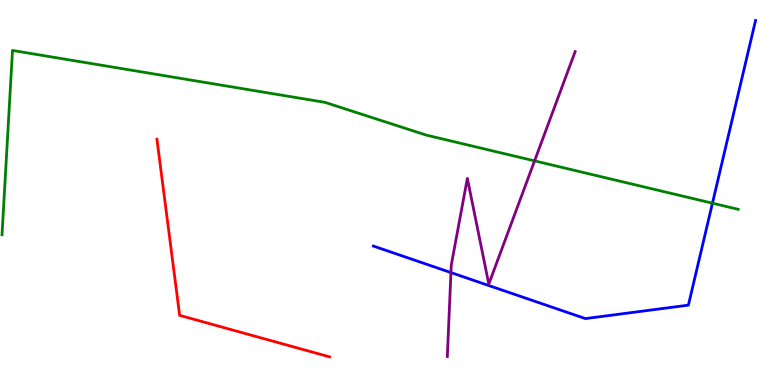[{'lines': ['blue', 'red'], 'intersections': []}, {'lines': ['green', 'red'], 'intersections': []}, {'lines': ['purple', 'red'], 'intersections': []}, {'lines': ['blue', 'green'], 'intersections': [{'x': 9.19, 'y': 4.72}]}, {'lines': ['blue', 'purple'], 'intersections': [{'x': 5.82, 'y': 2.92}]}, {'lines': ['green', 'purple'], 'intersections': [{'x': 6.9, 'y': 5.82}]}]